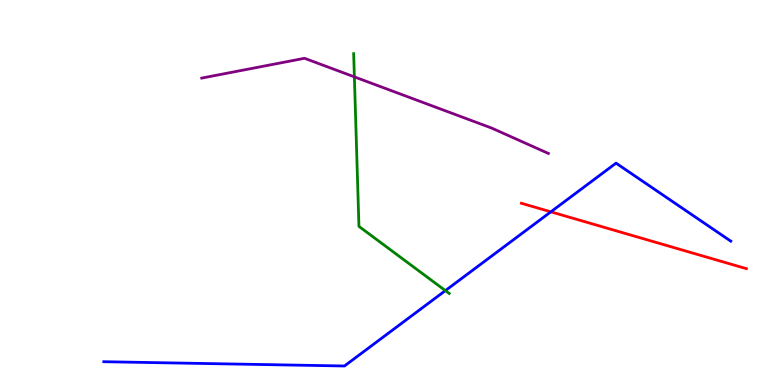[{'lines': ['blue', 'red'], 'intersections': [{'x': 7.11, 'y': 4.5}]}, {'lines': ['green', 'red'], 'intersections': []}, {'lines': ['purple', 'red'], 'intersections': []}, {'lines': ['blue', 'green'], 'intersections': [{'x': 5.75, 'y': 2.45}]}, {'lines': ['blue', 'purple'], 'intersections': []}, {'lines': ['green', 'purple'], 'intersections': [{'x': 4.57, 'y': 8.0}]}]